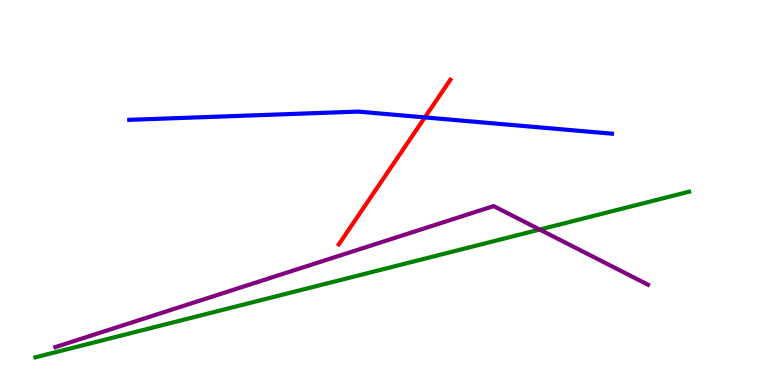[{'lines': ['blue', 'red'], 'intersections': [{'x': 5.48, 'y': 6.95}]}, {'lines': ['green', 'red'], 'intersections': []}, {'lines': ['purple', 'red'], 'intersections': []}, {'lines': ['blue', 'green'], 'intersections': []}, {'lines': ['blue', 'purple'], 'intersections': []}, {'lines': ['green', 'purple'], 'intersections': [{'x': 6.96, 'y': 4.04}]}]